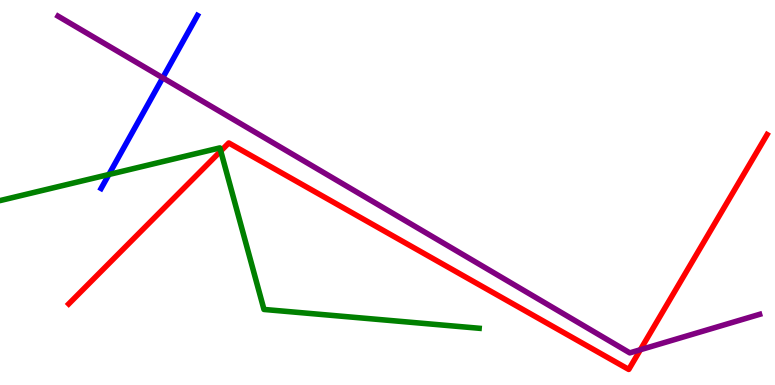[{'lines': ['blue', 'red'], 'intersections': []}, {'lines': ['green', 'red'], 'intersections': [{'x': 2.85, 'y': 6.08}]}, {'lines': ['purple', 'red'], 'intersections': [{'x': 8.26, 'y': 0.916}]}, {'lines': ['blue', 'green'], 'intersections': [{'x': 1.4, 'y': 5.47}]}, {'lines': ['blue', 'purple'], 'intersections': [{'x': 2.1, 'y': 7.98}]}, {'lines': ['green', 'purple'], 'intersections': []}]